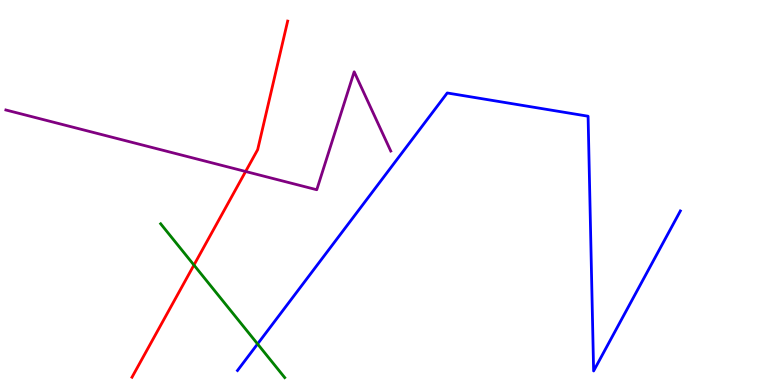[{'lines': ['blue', 'red'], 'intersections': []}, {'lines': ['green', 'red'], 'intersections': [{'x': 2.5, 'y': 3.12}]}, {'lines': ['purple', 'red'], 'intersections': [{'x': 3.17, 'y': 5.55}]}, {'lines': ['blue', 'green'], 'intersections': [{'x': 3.32, 'y': 1.07}]}, {'lines': ['blue', 'purple'], 'intersections': []}, {'lines': ['green', 'purple'], 'intersections': []}]